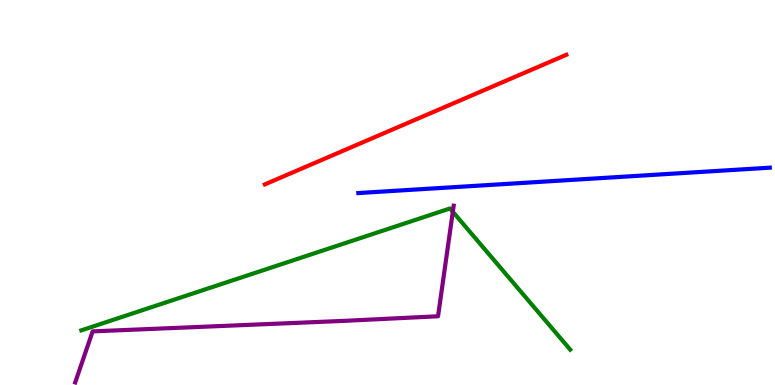[{'lines': ['blue', 'red'], 'intersections': []}, {'lines': ['green', 'red'], 'intersections': []}, {'lines': ['purple', 'red'], 'intersections': []}, {'lines': ['blue', 'green'], 'intersections': []}, {'lines': ['blue', 'purple'], 'intersections': []}, {'lines': ['green', 'purple'], 'intersections': [{'x': 5.84, 'y': 4.5}]}]